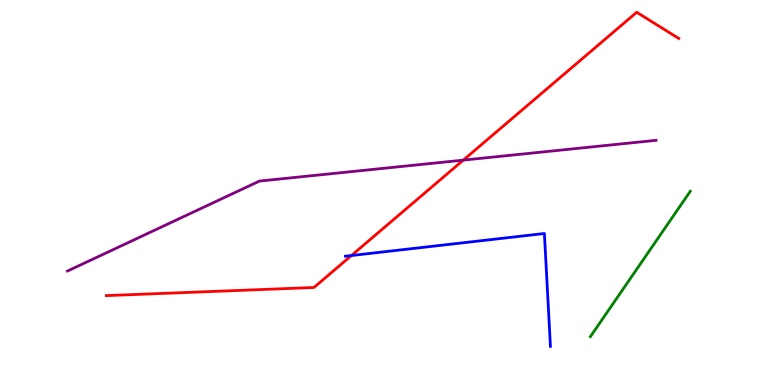[{'lines': ['blue', 'red'], 'intersections': [{'x': 4.53, 'y': 3.36}]}, {'lines': ['green', 'red'], 'intersections': []}, {'lines': ['purple', 'red'], 'intersections': [{'x': 5.98, 'y': 5.84}]}, {'lines': ['blue', 'green'], 'intersections': []}, {'lines': ['blue', 'purple'], 'intersections': []}, {'lines': ['green', 'purple'], 'intersections': []}]